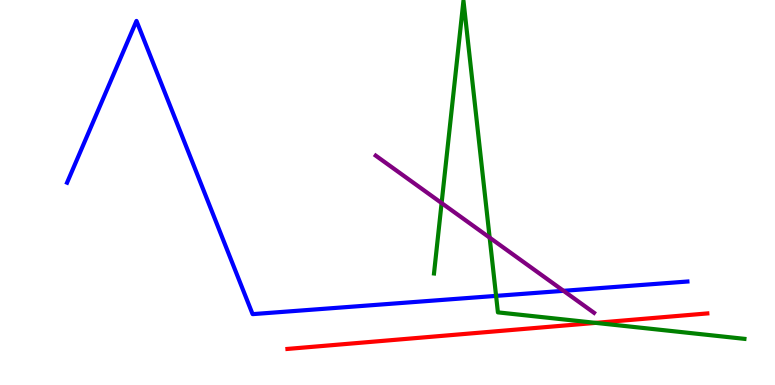[{'lines': ['blue', 'red'], 'intersections': []}, {'lines': ['green', 'red'], 'intersections': [{'x': 7.69, 'y': 1.61}]}, {'lines': ['purple', 'red'], 'intersections': []}, {'lines': ['blue', 'green'], 'intersections': [{'x': 6.4, 'y': 2.31}]}, {'lines': ['blue', 'purple'], 'intersections': [{'x': 7.27, 'y': 2.45}]}, {'lines': ['green', 'purple'], 'intersections': [{'x': 5.7, 'y': 4.73}, {'x': 6.32, 'y': 3.83}]}]